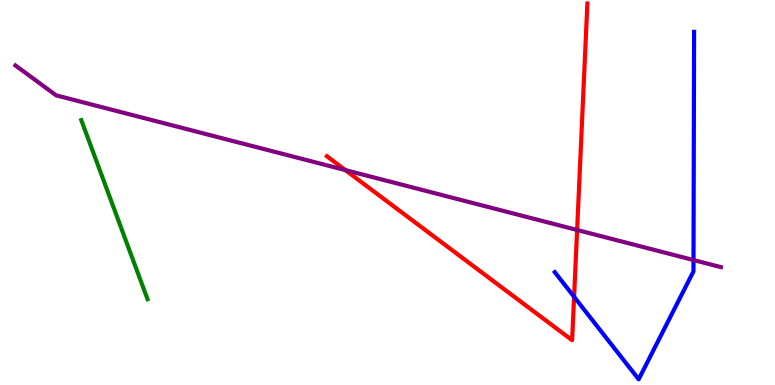[{'lines': ['blue', 'red'], 'intersections': [{'x': 7.41, 'y': 2.29}]}, {'lines': ['green', 'red'], 'intersections': []}, {'lines': ['purple', 'red'], 'intersections': [{'x': 4.46, 'y': 5.58}, {'x': 7.45, 'y': 4.03}]}, {'lines': ['blue', 'green'], 'intersections': []}, {'lines': ['blue', 'purple'], 'intersections': [{'x': 8.95, 'y': 3.25}]}, {'lines': ['green', 'purple'], 'intersections': []}]